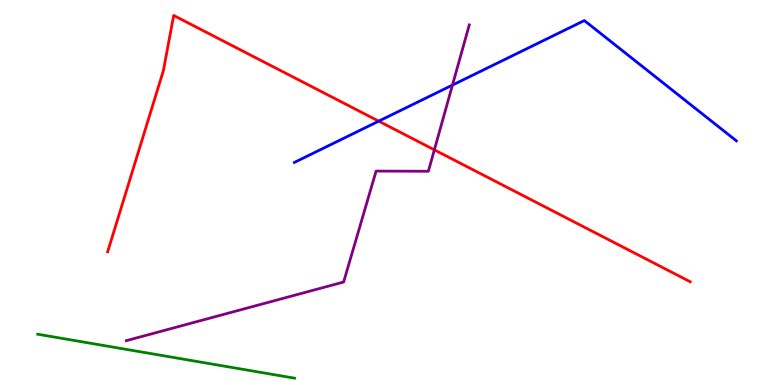[{'lines': ['blue', 'red'], 'intersections': [{'x': 4.89, 'y': 6.85}]}, {'lines': ['green', 'red'], 'intersections': []}, {'lines': ['purple', 'red'], 'intersections': [{'x': 5.6, 'y': 6.11}]}, {'lines': ['blue', 'green'], 'intersections': []}, {'lines': ['blue', 'purple'], 'intersections': [{'x': 5.84, 'y': 7.79}]}, {'lines': ['green', 'purple'], 'intersections': []}]